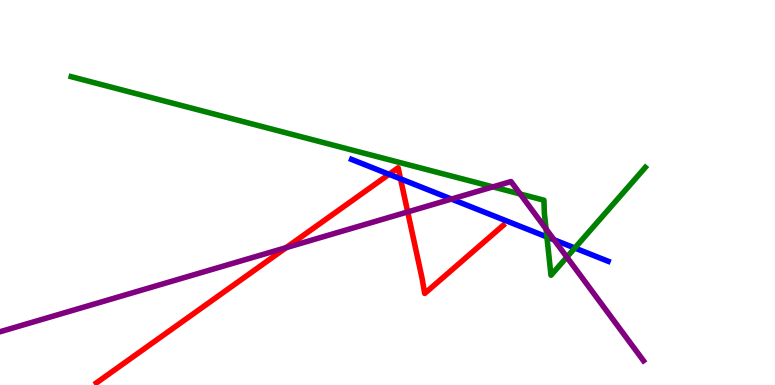[{'lines': ['blue', 'red'], 'intersections': [{'x': 5.02, 'y': 5.47}, {'x': 5.17, 'y': 5.35}]}, {'lines': ['green', 'red'], 'intersections': []}, {'lines': ['purple', 'red'], 'intersections': [{'x': 3.69, 'y': 3.57}, {'x': 5.26, 'y': 4.5}]}, {'lines': ['blue', 'green'], 'intersections': [{'x': 7.06, 'y': 3.85}, {'x': 7.42, 'y': 3.56}]}, {'lines': ['blue', 'purple'], 'intersections': [{'x': 5.83, 'y': 4.83}, {'x': 7.15, 'y': 3.77}]}, {'lines': ['green', 'purple'], 'intersections': [{'x': 6.36, 'y': 5.15}, {'x': 6.71, 'y': 4.96}, {'x': 7.05, 'y': 4.05}, {'x': 7.31, 'y': 3.32}]}]